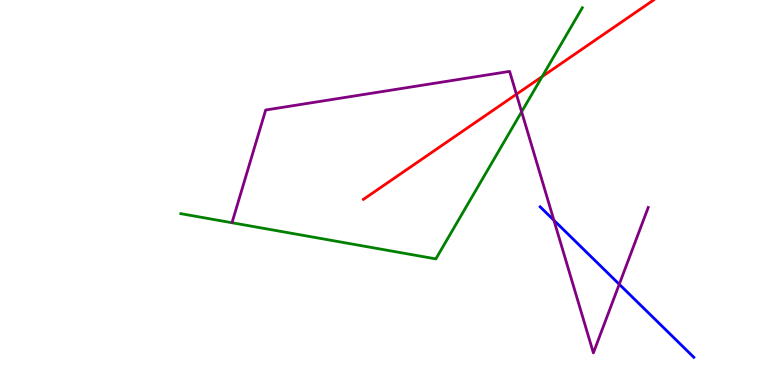[{'lines': ['blue', 'red'], 'intersections': []}, {'lines': ['green', 'red'], 'intersections': [{'x': 7.0, 'y': 8.01}]}, {'lines': ['purple', 'red'], 'intersections': [{'x': 6.66, 'y': 7.55}]}, {'lines': ['blue', 'green'], 'intersections': []}, {'lines': ['blue', 'purple'], 'intersections': [{'x': 7.15, 'y': 4.28}, {'x': 7.99, 'y': 2.62}]}, {'lines': ['green', 'purple'], 'intersections': [{'x': 6.73, 'y': 7.1}]}]